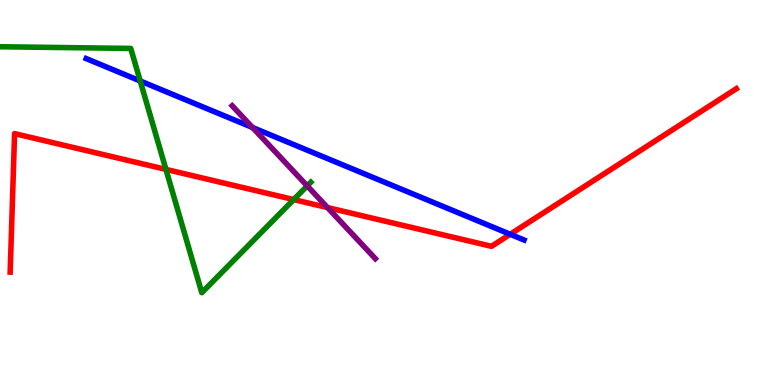[{'lines': ['blue', 'red'], 'intersections': [{'x': 6.58, 'y': 3.92}]}, {'lines': ['green', 'red'], 'intersections': [{'x': 2.14, 'y': 5.6}, {'x': 3.79, 'y': 4.82}]}, {'lines': ['purple', 'red'], 'intersections': [{'x': 4.23, 'y': 4.61}]}, {'lines': ['blue', 'green'], 'intersections': [{'x': 1.81, 'y': 7.9}]}, {'lines': ['blue', 'purple'], 'intersections': [{'x': 3.26, 'y': 6.69}]}, {'lines': ['green', 'purple'], 'intersections': [{'x': 3.96, 'y': 5.17}]}]